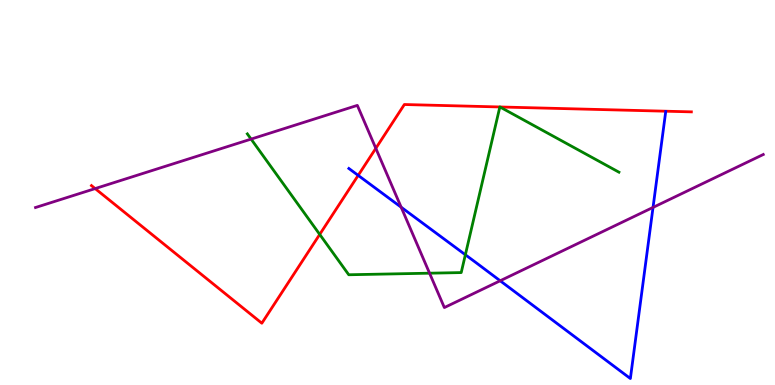[{'lines': ['blue', 'red'], 'intersections': [{'x': 4.62, 'y': 5.44}]}, {'lines': ['green', 'red'], 'intersections': [{'x': 4.13, 'y': 3.91}, {'x': 6.45, 'y': 7.22}, {'x': 6.45, 'y': 7.22}]}, {'lines': ['purple', 'red'], 'intersections': [{'x': 1.23, 'y': 5.1}, {'x': 4.85, 'y': 6.15}]}, {'lines': ['blue', 'green'], 'intersections': [{'x': 6.0, 'y': 3.38}]}, {'lines': ['blue', 'purple'], 'intersections': [{'x': 5.18, 'y': 4.62}, {'x': 6.45, 'y': 2.71}, {'x': 8.43, 'y': 4.61}]}, {'lines': ['green', 'purple'], 'intersections': [{'x': 3.24, 'y': 6.39}, {'x': 5.54, 'y': 2.9}]}]